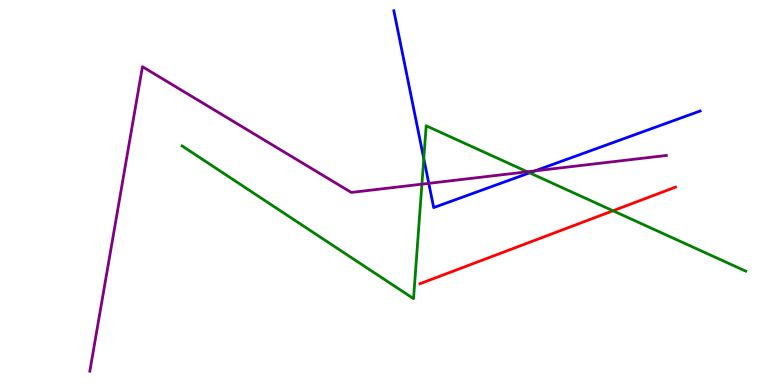[{'lines': ['blue', 'red'], 'intersections': []}, {'lines': ['green', 'red'], 'intersections': [{'x': 7.91, 'y': 4.53}]}, {'lines': ['purple', 'red'], 'intersections': []}, {'lines': ['blue', 'green'], 'intersections': [{'x': 5.47, 'y': 5.88}, {'x': 6.83, 'y': 5.51}]}, {'lines': ['blue', 'purple'], 'intersections': [{'x': 5.53, 'y': 5.24}, {'x': 6.9, 'y': 5.56}]}, {'lines': ['green', 'purple'], 'intersections': [{'x': 5.44, 'y': 5.22}, {'x': 6.8, 'y': 5.54}]}]